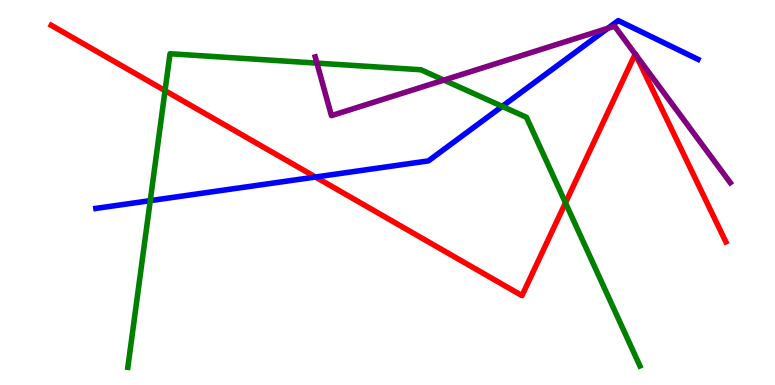[{'lines': ['blue', 'red'], 'intersections': [{'x': 4.07, 'y': 5.4}]}, {'lines': ['green', 'red'], 'intersections': [{'x': 2.13, 'y': 7.65}, {'x': 7.3, 'y': 4.73}]}, {'lines': ['purple', 'red'], 'intersections': [{'x': 8.2, 'y': 8.6}, {'x': 8.2, 'y': 8.58}]}, {'lines': ['blue', 'green'], 'intersections': [{'x': 1.94, 'y': 4.79}, {'x': 6.48, 'y': 7.24}]}, {'lines': ['blue', 'purple'], 'intersections': [{'x': 7.84, 'y': 9.26}]}, {'lines': ['green', 'purple'], 'intersections': [{'x': 4.09, 'y': 8.36}, {'x': 5.73, 'y': 7.92}]}]